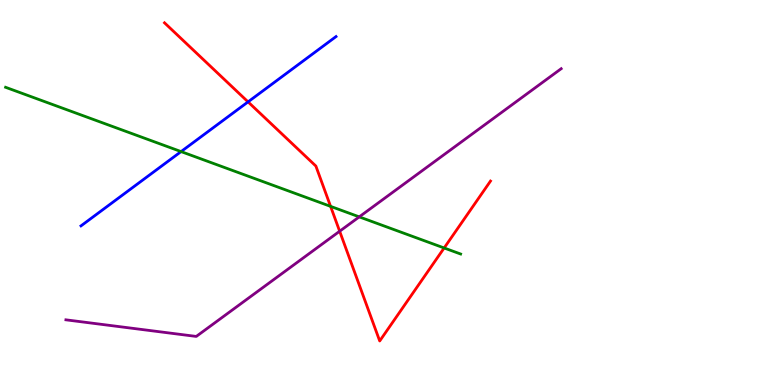[{'lines': ['blue', 'red'], 'intersections': [{'x': 3.2, 'y': 7.35}]}, {'lines': ['green', 'red'], 'intersections': [{'x': 4.27, 'y': 4.64}, {'x': 5.73, 'y': 3.56}]}, {'lines': ['purple', 'red'], 'intersections': [{'x': 4.38, 'y': 3.99}]}, {'lines': ['blue', 'green'], 'intersections': [{'x': 2.34, 'y': 6.06}]}, {'lines': ['blue', 'purple'], 'intersections': []}, {'lines': ['green', 'purple'], 'intersections': [{'x': 4.64, 'y': 4.37}]}]